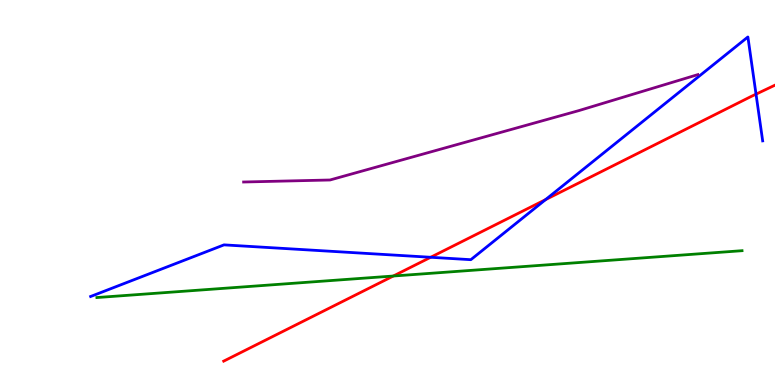[{'lines': ['blue', 'red'], 'intersections': [{'x': 5.56, 'y': 3.32}, {'x': 7.04, 'y': 4.81}, {'x': 9.76, 'y': 7.55}]}, {'lines': ['green', 'red'], 'intersections': [{'x': 5.08, 'y': 2.83}]}, {'lines': ['purple', 'red'], 'intersections': []}, {'lines': ['blue', 'green'], 'intersections': []}, {'lines': ['blue', 'purple'], 'intersections': []}, {'lines': ['green', 'purple'], 'intersections': []}]